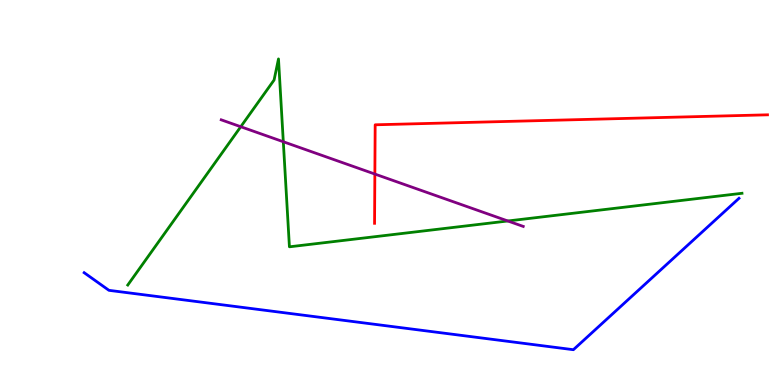[{'lines': ['blue', 'red'], 'intersections': []}, {'lines': ['green', 'red'], 'intersections': []}, {'lines': ['purple', 'red'], 'intersections': [{'x': 4.84, 'y': 5.48}]}, {'lines': ['blue', 'green'], 'intersections': []}, {'lines': ['blue', 'purple'], 'intersections': []}, {'lines': ['green', 'purple'], 'intersections': [{'x': 3.11, 'y': 6.71}, {'x': 3.66, 'y': 6.32}, {'x': 6.55, 'y': 4.26}]}]